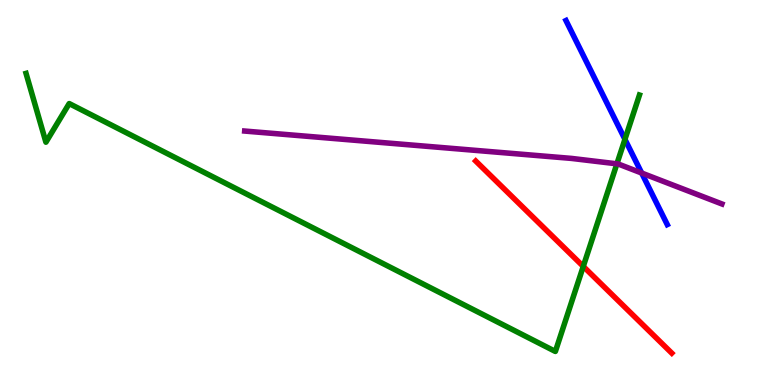[{'lines': ['blue', 'red'], 'intersections': []}, {'lines': ['green', 'red'], 'intersections': [{'x': 7.53, 'y': 3.08}]}, {'lines': ['purple', 'red'], 'intersections': []}, {'lines': ['blue', 'green'], 'intersections': [{'x': 8.06, 'y': 6.38}]}, {'lines': ['blue', 'purple'], 'intersections': [{'x': 8.28, 'y': 5.51}]}, {'lines': ['green', 'purple'], 'intersections': [{'x': 7.96, 'y': 5.74}]}]